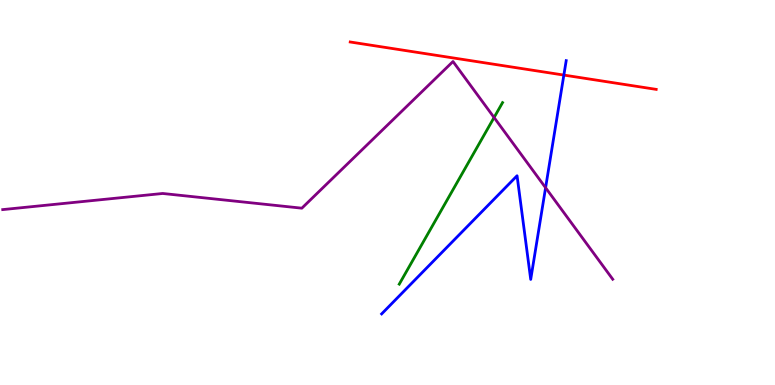[{'lines': ['blue', 'red'], 'intersections': [{'x': 7.28, 'y': 8.05}]}, {'lines': ['green', 'red'], 'intersections': []}, {'lines': ['purple', 'red'], 'intersections': []}, {'lines': ['blue', 'green'], 'intersections': []}, {'lines': ['blue', 'purple'], 'intersections': [{'x': 7.04, 'y': 5.12}]}, {'lines': ['green', 'purple'], 'intersections': [{'x': 6.38, 'y': 6.95}]}]